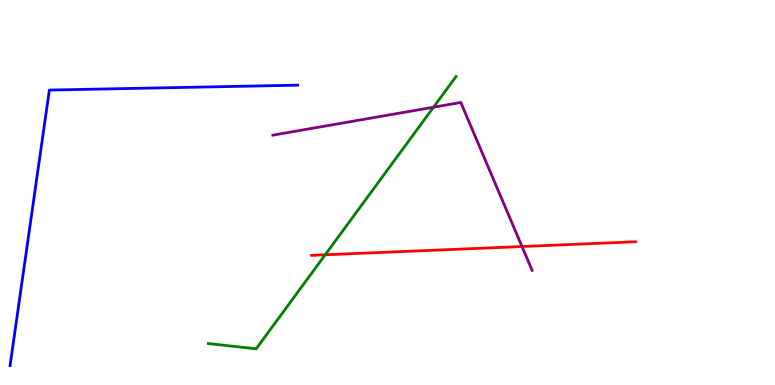[{'lines': ['blue', 'red'], 'intersections': []}, {'lines': ['green', 'red'], 'intersections': [{'x': 4.2, 'y': 3.38}]}, {'lines': ['purple', 'red'], 'intersections': [{'x': 6.74, 'y': 3.6}]}, {'lines': ['blue', 'green'], 'intersections': []}, {'lines': ['blue', 'purple'], 'intersections': []}, {'lines': ['green', 'purple'], 'intersections': [{'x': 5.59, 'y': 7.22}]}]